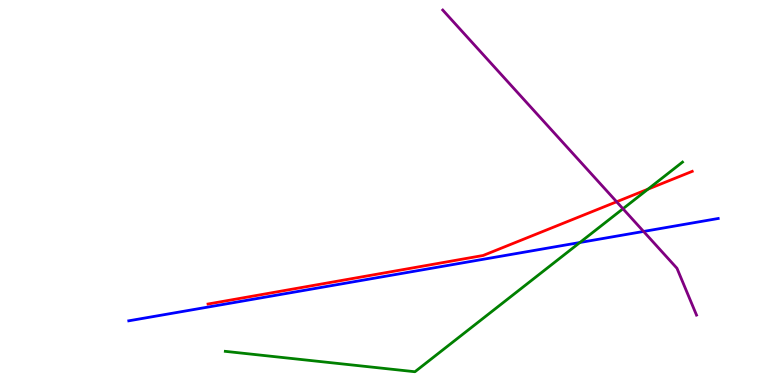[{'lines': ['blue', 'red'], 'intersections': []}, {'lines': ['green', 'red'], 'intersections': [{'x': 8.36, 'y': 5.09}]}, {'lines': ['purple', 'red'], 'intersections': [{'x': 7.96, 'y': 4.76}]}, {'lines': ['blue', 'green'], 'intersections': [{'x': 7.48, 'y': 3.7}]}, {'lines': ['blue', 'purple'], 'intersections': [{'x': 8.3, 'y': 3.99}]}, {'lines': ['green', 'purple'], 'intersections': [{'x': 8.04, 'y': 4.58}]}]